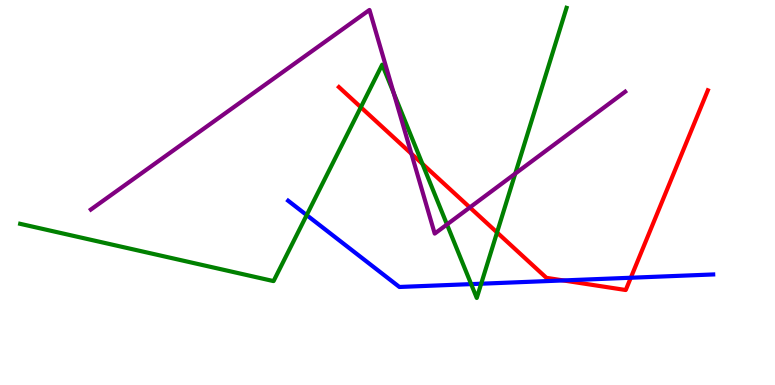[{'lines': ['blue', 'red'], 'intersections': [{'x': 7.27, 'y': 2.72}, {'x': 8.14, 'y': 2.79}]}, {'lines': ['green', 'red'], 'intersections': [{'x': 4.66, 'y': 7.21}, {'x': 5.45, 'y': 5.74}, {'x': 6.41, 'y': 3.96}]}, {'lines': ['purple', 'red'], 'intersections': [{'x': 5.31, 'y': 6.01}, {'x': 6.06, 'y': 4.61}]}, {'lines': ['blue', 'green'], 'intersections': [{'x': 3.96, 'y': 4.41}, {'x': 6.08, 'y': 2.62}, {'x': 6.21, 'y': 2.63}]}, {'lines': ['blue', 'purple'], 'intersections': []}, {'lines': ['green', 'purple'], 'intersections': [{'x': 5.08, 'y': 7.58}, {'x': 5.77, 'y': 4.17}, {'x': 6.65, 'y': 5.49}]}]